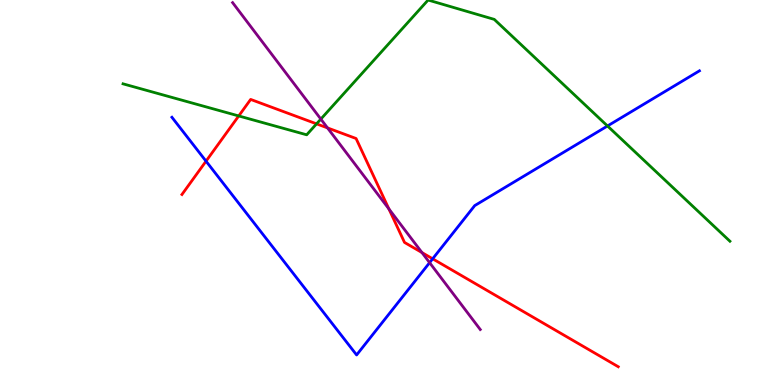[{'lines': ['blue', 'red'], 'intersections': [{'x': 2.66, 'y': 5.81}, {'x': 5.58, 'y': 3.28}]}, {'lines': ['green', 'red'], 'intersections': [{'x': 3.08, 'y': 6.99}, {'x': 4.08, 'y': 6.78}]}, {'lines': ['purple', 'red'], 'intersections': [{'x': 4.23, 'y': 6.68}, {'x': 5.02, 'y': 4.57}, {'x': 5.44, 'y': 3.44}]}, {'lines': ['blue', 'green'], 'intersections': [{'x': 7.84, 'y': 6.73}]}, {'lines': ['blue', 'purple'], 'intersections': [{'x': 5.54, 'y': 3.18}]}, {'lines': ['green', 'purple'], 'intersections': [{'x': 4.14, 'y': 6.91}]}]